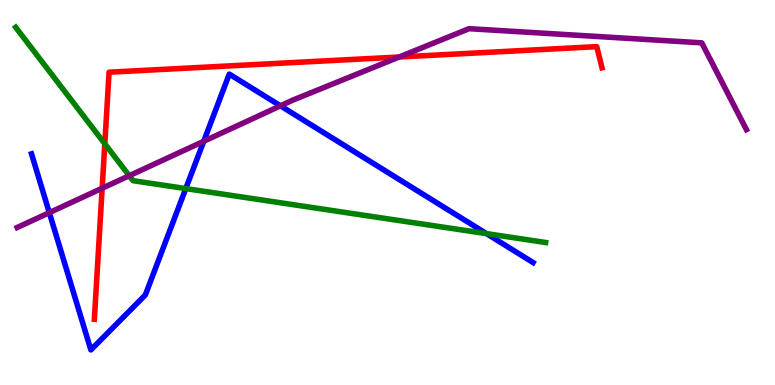[{'lines': ['blue', 'red'], 'intersections': []}, {'lines': ['green', 'red'], 'intersections': [{'x': 1.35, 'y': 6.26}]}, {'lines': ['purple', 'red'], 'intersections': [{'x': 1.32, 'y': 5.11}, {'x': 5.15, 'y': 8.52}]}, {'lines': ['blue', 'green'], 'intersections': [{'x': 2.4, 'y': 5.1}, {'x': 6.28, 'y': 3.93}]}, {'lines': ['blue', 'purple'], 'intersections': [{'x': 0.636, 'y': 4.48}, {'x': 2.63, 'y': 6.33}, {'x': 3.62, 'y': 7.25}]}, {'lines': ['green', 'purple'], 'intersections': [{'x': 1.67, 'y': 5.44}]}]